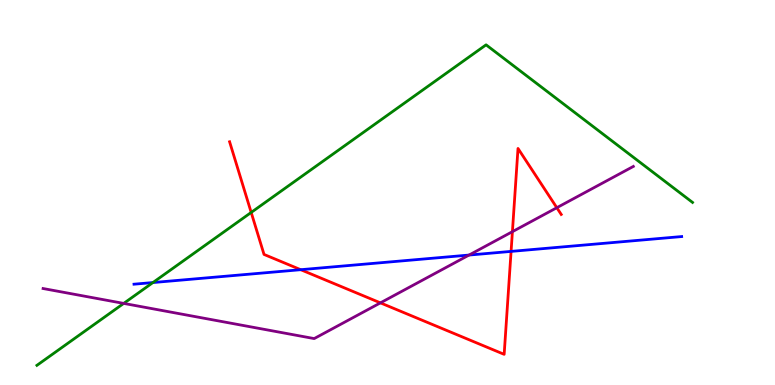[{'lines': ['blue', 'red'], 'intersections': [{'x': 3.88, 'y': 2.99}, {'x': 6.59, 'y': 3.47}]}, {'lines': ['green', 'red'], 'intersections': [{'x': 3.24, 'y': 4.48}]}, {'lines': ['purple', 'red'], 'intersections': [{'x': 4.91, 'y': 2.13}, {'x': 6.61, 'y': 3.98}, {'x': 7.18, 'y': 4.6}]}, {'lines': ['blue', 'green'], 'intersections': [{'x': 1.97, 'y': 2.66}]}, {'lines': ['blue', 'purple'], 'intersections': [{'x': 6.05, 'y': 3.38}]}, {'lines': ['green', 'purple'], 'intersections': [{'x': 1.6, 'y': 2.12}]}]